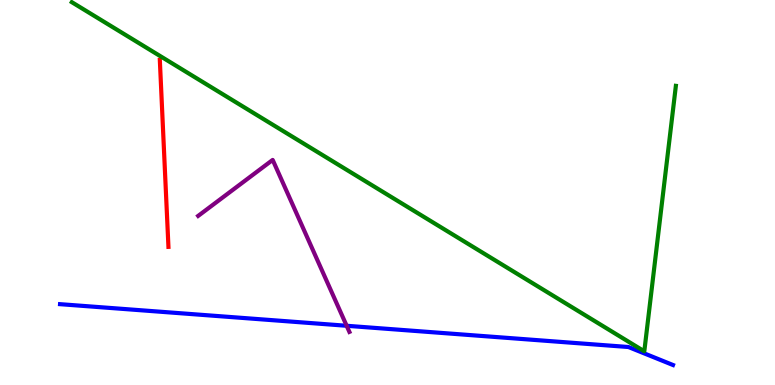[{'lines': ['blue', 'red'], 'intersections': []}, {'lines': ['green', 'red'], 'intersections': []}, {'lines': ['purple', 'red'], 'intersections': []}, {'lines': ['blue', 'green'], 'intersections': []}, {'lines': ['blue', 'purple'], 'intersections': [{'x': 4.47, 'y': 1.54}]}, {'lines': ['green', 'purple'], 'intersections': []}]